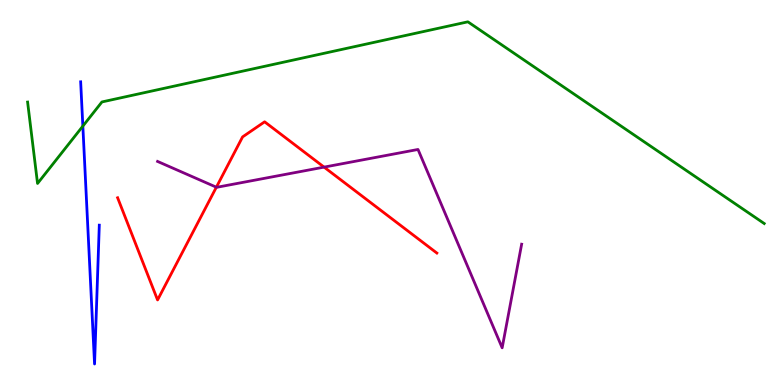[{'lines': ['blue', 'red'], 'intersections': []}, {'lines': ['green', 'red'], 'intersections': []}, {'lines': ['purple', 'red'], 'intersections': [{'x': 2.79, 'y': 5.14}, {'x': 4.18, 'y': 5.66}]}, {'lines': ['blue', 'green'], 'intersections': [{'x': 1.07, 'y': 6.72}]}, {'lines': ['blue', 'purple'], 'intersections': []}, {'lines': ['green', 'purple'], 'intersections': []}]